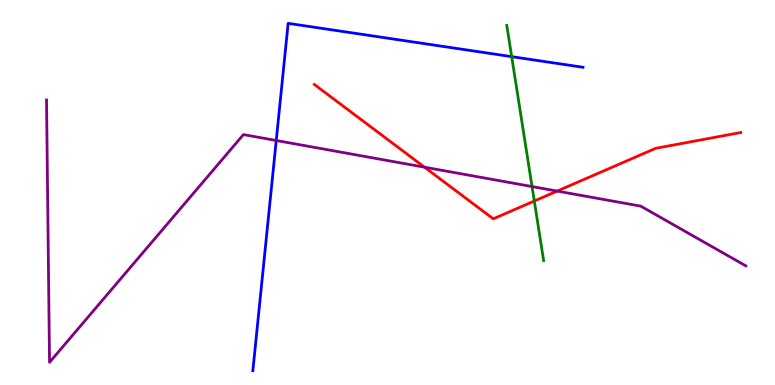[{'lines': ['blue', 'red'], 'intersections': []}, {'lines': ['green', 'red'], 'intersections': [{'x': 6.89, 'y': 4.78}]}, {'lines': ['purple', 'red'], 'intersections': [{'x': 5.48, 'y': 5.66}, {'x': 7.19, 'y': 5.04}]}, {'lines': ['blue', 'green'], 'intersections': [{'x': 6.6, 'y': 8.53}]}, {'lines': ['blue', 'purple'], 'intersections': [{'x': 3.56, 'y': 6.35}]}, {'lines': ['green', 'purple'], 'intersections': [{'x': 6.87, 'y': 5.15}]}]